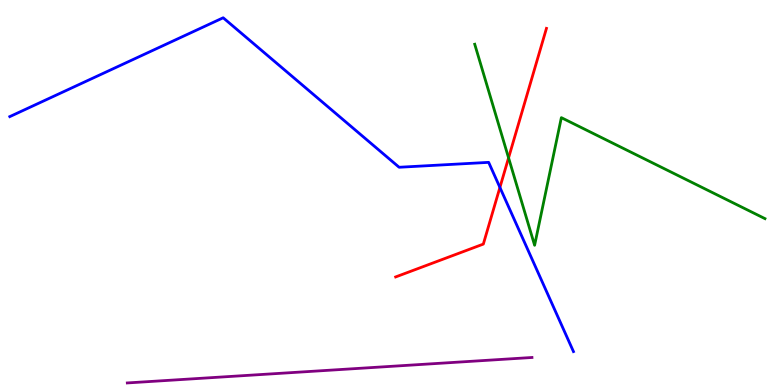[{'lines': ['blue', 'red'], 'intersections': [{'x': 6.45, 'y': 5.13}]}, {'lines': ['green', 'red'], 'intersections': [{'x': 6.56, 'y': 5.9}]}, {'lines': ['purple', 'red'], 'intersections': []}, {'lines': ['blue', 'green'], 'intersections': []}, {'lines': ['blue', 'purple'], 'intersections': []}, {'lines': ['green', 'purple'], 'intersections': []}]